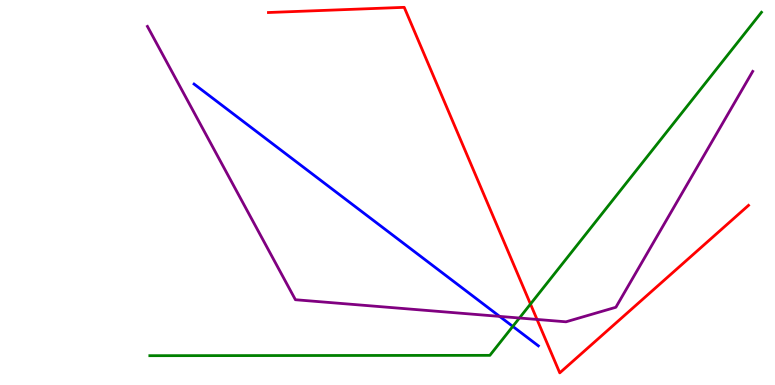[{'lines': ['blue', 'red'], 'intersections': []}, {'lines': ['green', 'red'], 'intersections': [{'x': 6.84, 'y': 2.1}]}, {'lines': ['purple', 'red'], 'intersections': [{'x': 6.93, 'y': 1.7}]}, {'lines': ['blue', 'green'], 'intersections': [{'x': 6.62, 'y': 1.52}]}, {'lines': ['blue', 'purple'], 'intersections': [{'x': 6.45, 'y': 1.78}]}, {'lines': ['green', 'purple'], 'intersections': [{'x': 6.7, 'y': 1.74}]}]